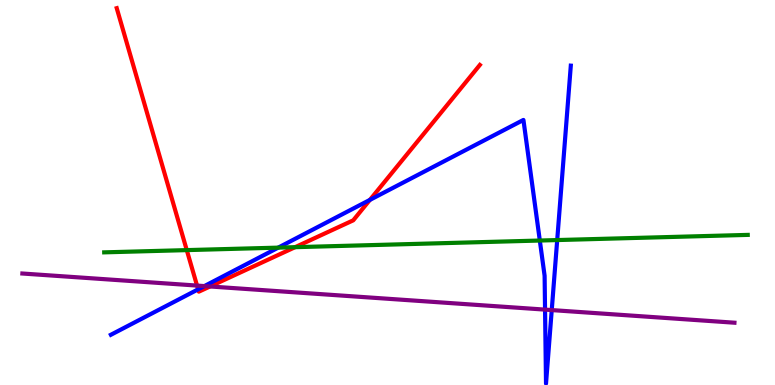[{'lines': ['blue', 'red'], 'intersections': [{'x': 2.56, 'y': 2.48}, {'x': 4.77, 'y': 4.81}]}, {'lines': ['green', 'red'], 'intersections': [{'x': 2.41, 'y': 3.5}, {'x': 3.81, 'y': 3.58}]}, {'lines': ['purple', 'red'], 'intersections': [{'x': 2.54, 'y': 2.58}, {'x': 2.71, 'y': 2.56}]}, {'lines': ['blue', 'green'], 'intersections': [{'x': 3.59, 'y': 3.57}, {'x': 6.97, 'y': 3.75}, {'x': 7.19, 'y': 3.76}]}, {'lines': ['blue', 'purple'], 'intersections': [{'x': 2.64, 'y': 2.57}, {'x': 7.03, 'y': 1.96}, {'x': 7.12, 'y': 1.95}]}, {'lines': ['green', 'purple'], 'intersections': []}]